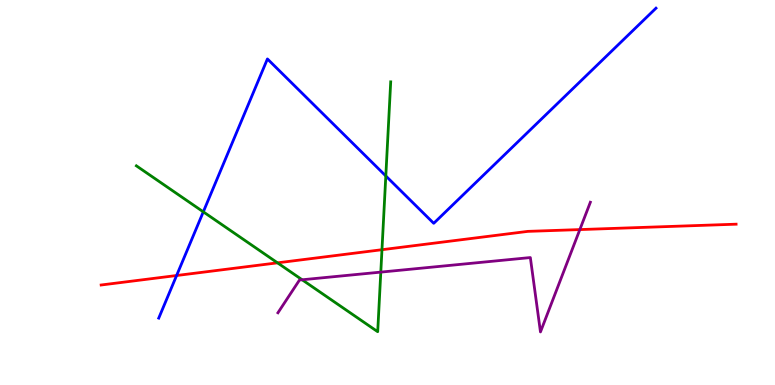[{'lines': ['blue', 'red'], 'intersections': [{'x': 2.28, 'y': 2.84}]}, {'lines': ['green', 'red'], 'intersections': [{'x': 3.58, 'y': 3.17}, {'x': 4.93, 'y': 3.51}]}, {'lines': ['purple', 'red'], 'intersections': [{'x': 7.48, 'y': 4.04}]}, {'lines': ['blue', 'green'], 'intersections': [{'x': 2.62, 'y': 4.5}, {'x': 4.98, 'y': 5.43}]}, {'lines': ['blue', 'purple'], 'intersections': []}, {'lines': ['green', 'purple'], 'intersections': [{'x': 3.9, 'y': 2.73}, {'x': 4.91, 'y': 2.93}]}]